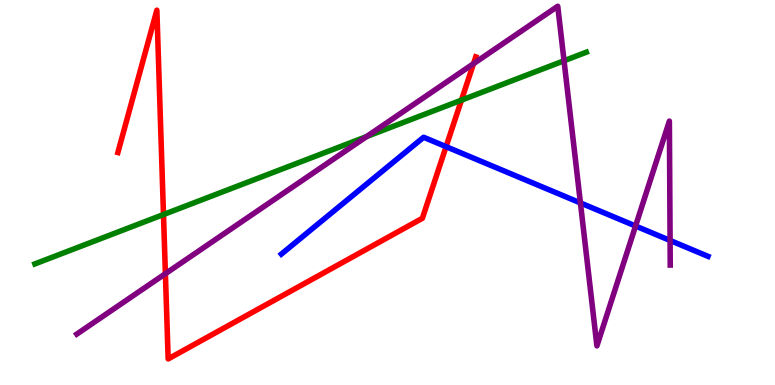[{'lines': ['blue', 'red'], 'intersections': [{'x': 5.76, 'y': 6.19}]}, {'lines': ['green', 'red'], 'intersections': [{'x': 2.11, 'y': 4.43}, {'x': 5.95, 'y': 7.4}]}, {'lines': ['purple', 'red'], 'intersections': [{'x': 2.13, 'y': 2.89}, {'x': 6.11, 'y': 8.35}]}, {'lines': ['blue', 'green'], 'intersections': []}, {'lines': ['blue', 'purple'], 'intersections': [{'x': 7.49, 'y': 4.73}, {'x': 8.2, 'y': 4.13}, {'x': 8.65, 'y': 3.75}]}, {'lines': ['green', 'purple'], 'intersections': [{'x': 4.73, 'y': 6.45}, {'x': 7.28, 'y': 8.42}]}]